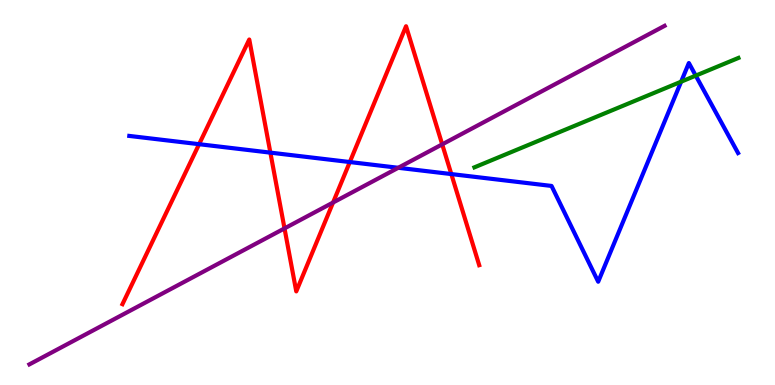[{'lines': ['blue', 'red'], 'intersections': [{'x': 2.57, 'y': 6.25}, {'x': 3.49, 'y': 6.04}, {'x': 4.51, 'y': 5.79}, {'x': 5.82, 'y': 5.48}]}, {'lines': ['green', 'red'], 'intersections': []}, {'lines': ['purple', 'red'], 'intersections': [{'x': 3.67, 'y': 4.07}, {'x': 4.3, 'y': 4.74}, {'x': 5.71, 'y': 6.25}]}, {'lines': ['blue', 'green'], 'intersections': [{'x': 8.79, 'y': 7.88}, {'x': 8.98, 'y': 8.04}]}, {'lines': ['blue', 'purple'], 'intersections': [{'x': 5.14, 'y': 5.64}]}, {'lines': ['green', 'purple'], 'intersections': []}]